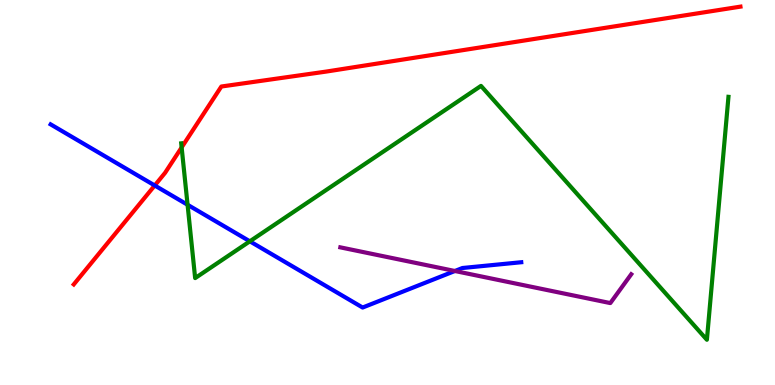[{'lines': ['blue', 'red'], 'intersections': [{'x': 2.0, 'y': 5.18}]}, {'lines': ['green', 'red'], 'intersections': [{'x': 2.34, 'y': 6.17}]}, {'lines': ['purple', 'red'], 'intersections': []}, {'lines': ['blue', 'green'], 'intersections': [{'x': 2.42, 'y': 4.68}, {'x': 3.22, 'y': 3.73}]}, {'lines': ['blue', 'purple'], 'intersections': [{'x': 5.87, 'y': 2.96}]}, {'lines': ['green', 'purple'], 'intersections': []}]